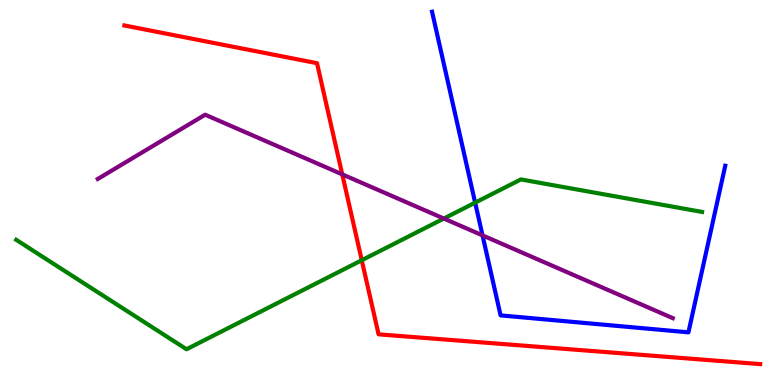[{'lines': ['blue', 'red'], 'intersections': []}, {'lines': ['green', 'red'], 'intersections': [{'x': 4.67, 'y': 3.24}]}, {'lines': ['purple', 'red'], 'intersections': [{'x': 4.42, 'y': 5.47}]}, {'lines': ['blue', 'green'], 'intersections': [{'x': 6.13, 'y': 4.74}]}, {'lines': ['blue', 'purple'], 'intersections': [{'x': 6.23, 'y': 3.89}]}, {'lines': ['green', 'purple'], 'intersections': [{'x': 5.73, 'y': 4.32}]}]